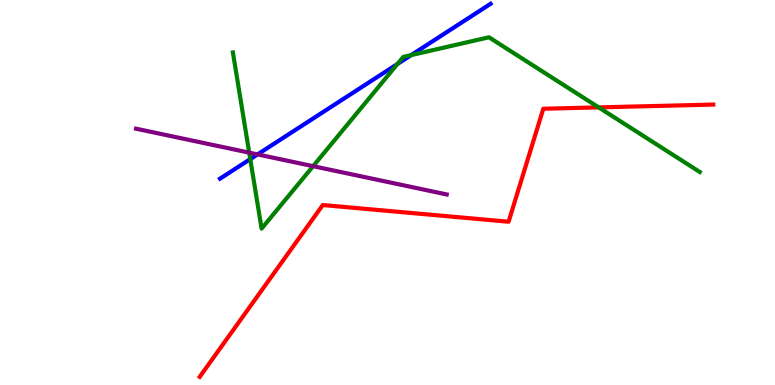[{'lines': ['blue', 'red'], 'intersections': []}, {'lines': ['green', 'red'], 'intersections': [{'x': 7.72, 'y': 7.21}]}, {'lines': ['purple', 'red'], 'intersections': []}, {'lines': ['blue', 'green'], 'intersections': [{'x': 3.23, 'y': 5.87}, {'x': 5.13, 'y': 8.34}, {'x': 5.31, 'y': 8.57}]}, {'lines': ['blue', 'purple'], 'intersections': [{'x': 3.32, 'y': 5.99}]}, {'lines': ['green', 'purple'], 'intersections': [{'x': 3.22, 'y': 6.04}, {'x': 4.04, 'y': 5.68}]}]